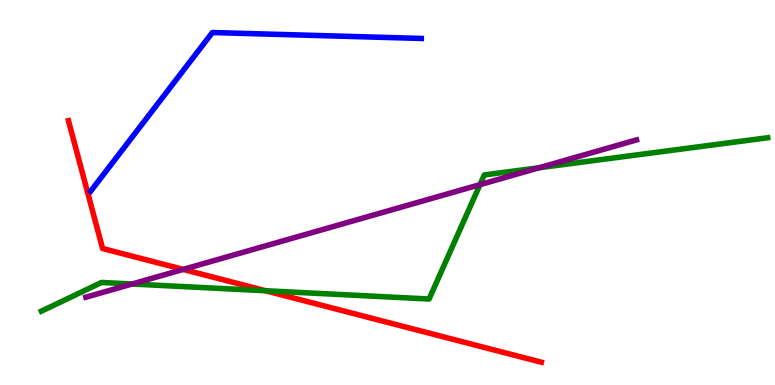[{'lines': ['blue', 'red'], 'intersections': []}, {'lines': ['green', 'red'], 'intersections': [{'x': 3.43, 'y': 2.45}]}, {'lines': ['purple', 'red'], 'intersections': [{'x': 2.36, 'y': 3.0}]}, {'lines': ['blue', 'green'], 'intersections': []}, {'lines': ['blue', 'purple'], 'intersections': []}, {'lines': ['green', 'purple'], 'intersections': [{'x': 1.7, 'y': 2.62}, {'x': 6.19, 'y': 5.2}, {'x': 6.96, 'y': 5.64}]}]